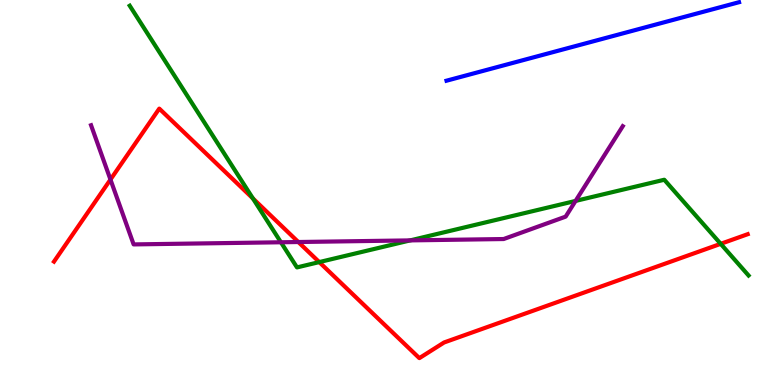[{'lines': ['blue', 'red'], 'intersections': []}, {'lines': ['green', 'red'], 'intersections': [{'x': 3.26, 'y': 4.85}, {'x': 4.12, 'y': 3.19}, {'x': 9.3, 'y': 3.67}]}, {'lines': ['purple', 'red'], 'intersections': [{'x': 1.43, 'y': 5.34}, {'x': 3.85, 'y': 3.71}]}, {'lines': ['blue', 'green'], 'intersections': []}, {'lines': ['blue', 'purple'], 'intersections': []}, {'lines': ['green', 'purple'], 'intersections': [{'x': 3.62, 'y': 3.71}, {'x': 5.29, 'y': 3.76}, {'x': 7.43, 'y': 4.78}]}]